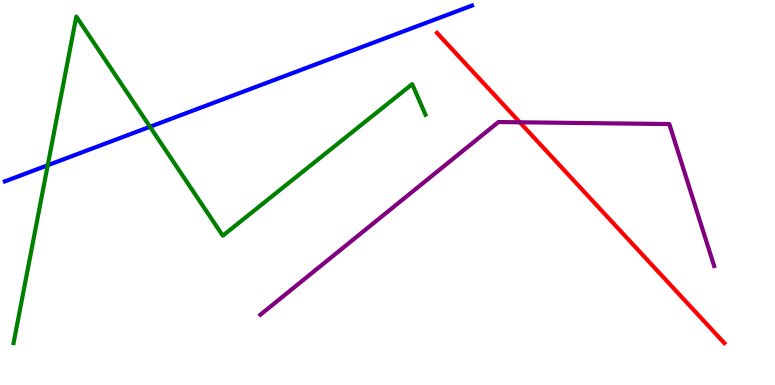[{'lines': ['blue', 'red'], 'intersections': []}, {'lines': ['green', 'red'], 'intersections': []}, {'lines': ['purple', 'red'], 'intersections': [{'x': 6.71, 'y': 6.82}]}, {'lines': ['blue', 'green'], 'intersections': [{'x': 0.616, 'y': 5.71}, {'x': 1.94, 'y': 6.71}]}, {'lines': ['blue', 'purple'], 'intersections': []}, {'lines': ['green', 'purple'], 'intersections': []}]